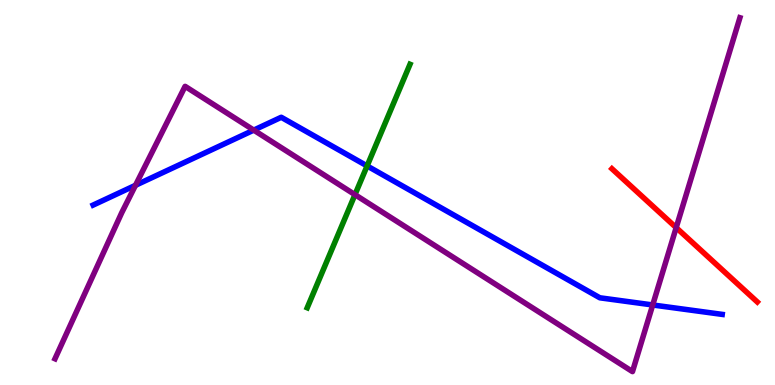[{'lines': ['blue', 'red'], 'intersections': []}, {'lines': ['green', 'red'], 'intersections': []}, {'lines': ['purple', 'red'], 'intersections': [{'x': 8.72, 'y': 4.09}]}, {'lines': ['blue', 'green'], 'intersections': [{'x': 4.74, 'y': 5.69}]}, {'lines': ['blue', 'purple'], 'intersections': [{'x': 1.75, 'y': 5.19}, {'x': 3.27, 'y': 6.62}, {'x': 8.42, 'y': 2.08}]}, {'lines': ['green', 'purple'], 'intersections': [{'x': 4.58, 'y': 4.94}]}]